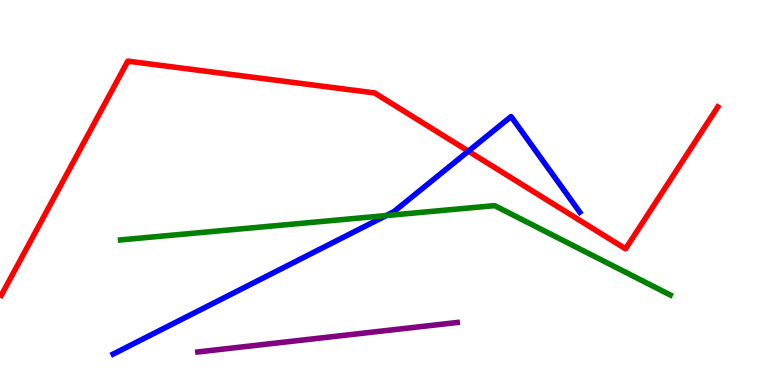[{'lines': ['blue', 'red'], 'intersections': [{'x': 6.04, 'y': 6.07}]}, {'lines': ['green', 'red'], 'intersections': []}, {'lines': ['purple', 'red'], 'intersections': []}, {'lines': ['blue', 'green'], 'intersections': [{'x': 4.98, 'y': 4.4}]}, {'lines': ['blue', 'purple'], 'intersections': []}, {'lines': ['green', 'purple'], 'intersections': []}]